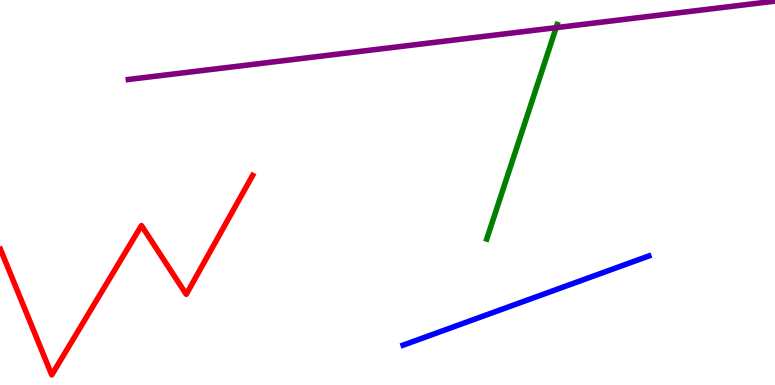[{'lines': ['blue', 'red'], 'intersections': []}, {'lines': ['green', 'red'], 'intersections': []}, {'lines': ['purple', 'red'], 'intersections': []}, {'lines': ['blue', 'green'], 'intersections': []}, {'lines': ['blue', 'purple'], 'intersections': []}, {'lines': ['green', 'purple'], 'intersections': [{'x': 7.18, 'y': 9.28}]}]